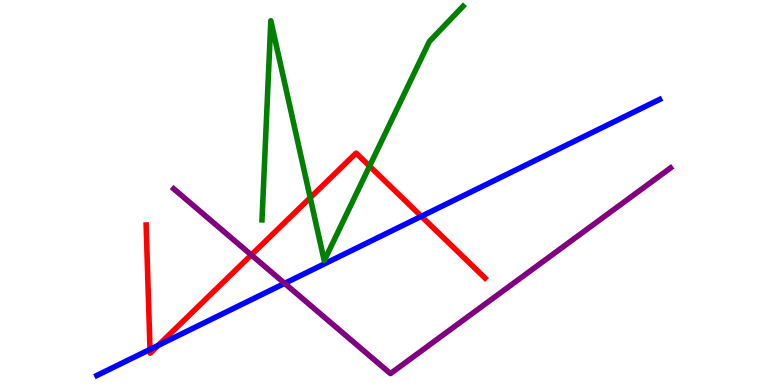[{'lines': ['blue', 'red'], 'intersections': [{'x': 1.94, 'y': 0.924}, {'x': 2.04, 'y': 1.03}, {'x': 5.44, 'y': 4.38}]}, {'lines': ['green', 'red'], 'intersections': [{'x': 4.0, 'y': 4.86}, {'x': 4.77, 'y': 5.68}]}, {'lines': ['purple', 'red'], 'intersections': [{'x': 3.24, 'y': 3.38}]}, {'lines': ['blue', 'green'], 'intersections': []}, {'lines': ['blue', 'purple'], 'intersections': [{'x': 3.67, 'y': 2.64}]}, {'lines': ['green', 'purple'], 'intersections': []}]